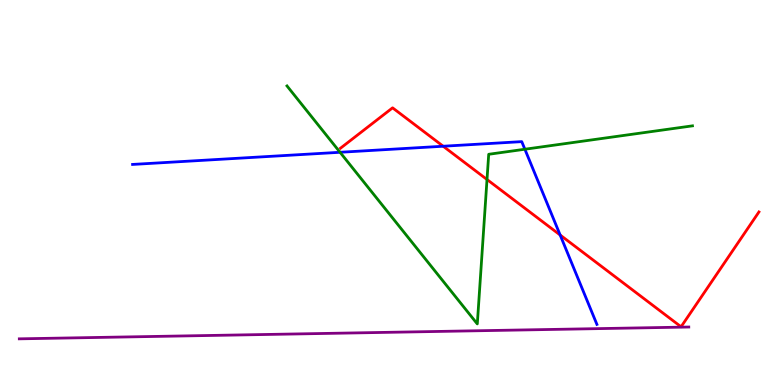[{'lines': ['blue', 'red'], 'intersections': [{'x': 5.72, 'y': 6.2}, {'x': 7.23, 'y': 3.9}]}, {'lines': ['green', 'red'], 'intersections': [{'x': 6.28, 'y': 5.34}]}, {'lines': ['purple', 'red'], 'intersections': []}, {'lines': ['blue', 'green'], 'intersections': [{'x': 4.39, 'y': 6.04}, {'x': 6.77, 'y': 6.12}]}, {'lines': ['blue', 'purple'], 'intersections': []}, {'lines': ['green', 'purple'], 'intersections': []}]